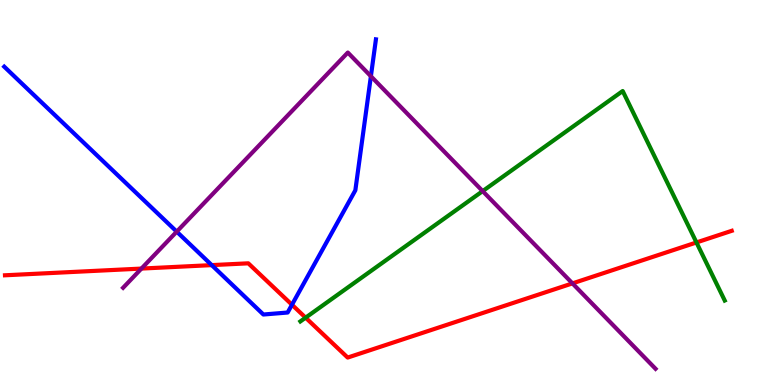[{'lines': ['blue', 'red'], 'intersections': [{'x': 2.73, 'y': 3.11}, {'x': 3.77, 'y': 2.08}]}, {'lines': ['green', 'red'], 'intersections': [{'x': 3.94, 'y': 1.75}, {'x': 8.99, 'y': 3.7}]}, {'lines': ['purple', 'red'], 'intersections': [{'x': 1.83, 'y': 3.02}, {'x': 7.39, 'y': 2.64}]}, {'lines': ['blue', 'green'], 'intersections': []}, {'lines': ['blue', 'purple'], 'intersections': [{'x': 2.28, 'y': 3.98}, {'x': 4.79, 'y': 8.02}]}, {'lines': ['green', 'purple'], 'intersections': [{'x': 6.23, 'y': 5.04}]}]